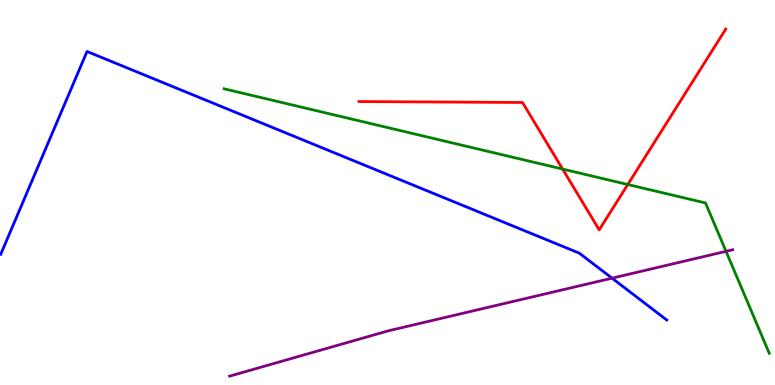[{'lines': ['blue', 'red'], 'intersections': []}, {'lines': ['green', 'red'], 'intersections': [{'x': 7.26, 'y': 5.61}, {'x': 8.1, 'y': 5.21}]}, {'lines': ['purple', 'red'], 'intersections': []}, {'lines': ['blue', 'green'], 'intersections': []}, {'lines': ['blue', 'purple'], 'intersections': [{'x': 7.9, 'y': 2.77}]}, {'lines': ['green', 'purple'], 'intersections': [{'x': 9.37, 'y': 3.47}]}]